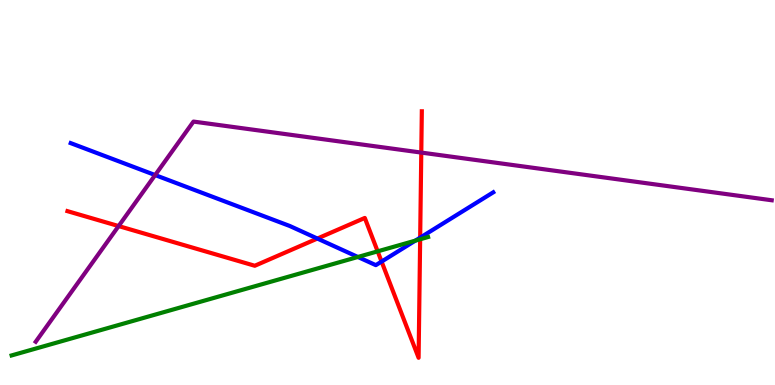[{'lines': ['blue', 'red'], 'intersections': [{'x': 4.1, 'y': 3.8}, {'x': 4.92, 'y': 3.21}, {'x': 5.42, 'y': 3.83}]}, {'lines': ['green', 'red'], 'intersections': [{'x': 4.87, 'y': 3.47}, {'x': 5.42, 'y': 3.79}]}, {'lines': ['purple', 'red'], 'intersections': [{'x': 1.53, 'y': 4.13}, {'x': 5.44, 'y': 6.04}]}, {'lines': ['blue', 'green'], 'intersections': [{'x': 4.62, 'y': 3.33}, {'x': 5.36, 'y': 3.75}]}, {'lines': ['blue', 'purple'], 'intersections': [{'x': 2.0, 'y': 5.45}]}, {'lines': ['green', 'purple'], 'intersections': []}]